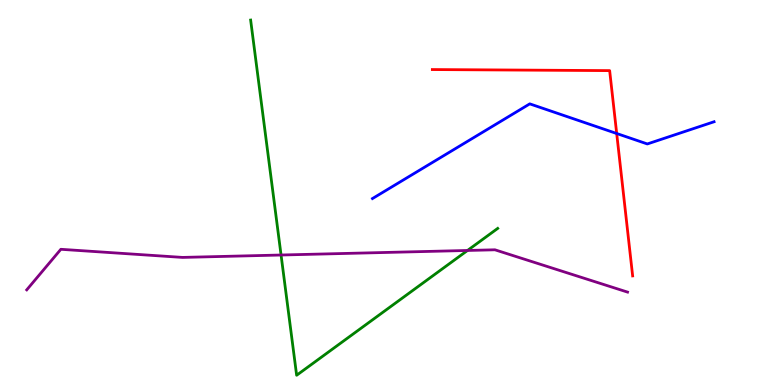[{'lines': ['blue', 'red'], 'intersections': [{'x': 7.96, 'y': 6.53}]}, {'lines': ['green', 'red'], 'intersections': []}, {'lines': ['purple', 'red'], 'intersections': []}, {'lines': ['blue', 'green'], 'intersections': []}, {'lines': ['blue', 'purple'], 'intersections': []}, {'lines': ['green', 'purple'], 'intersections': [{'x': 3.63, 'y': 3.38}, {'x': 6.03, 'y': 3.49}]}]